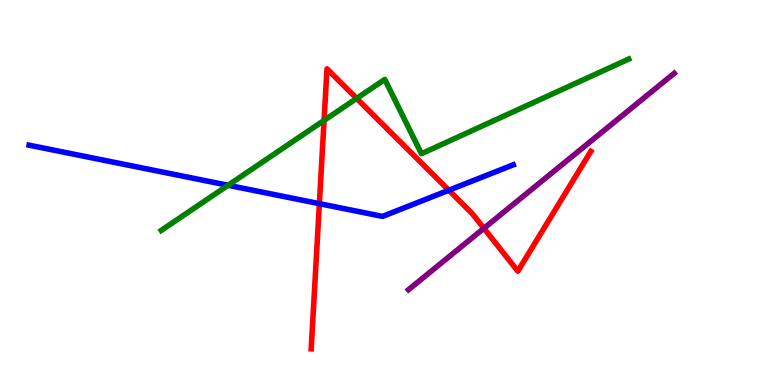[{'lines': ['blue', 'red'], 'intersections': [{'x': 4.12, 'y': 4.71}, {'x': 5.79, 'y': 5.06}]}, {'lines': ['green', 'red'], 'intersections': [{'x': 4.18, 'y': 6.87}, {'x': 4.6, 'y': 7.44}]}, {'lines': ['purple', 'red'], 'intersections': [{'x': 6.24, 'y': 4.07}]}, {'lines': ['blue', 'green'], 'intersections': [{'x': 2.94, 'y': 5.19}]}, {'lines': ['blue', 'purple'], 'intersections': []}, {'lines': ['green', 'purple'], 'intersections': []}]